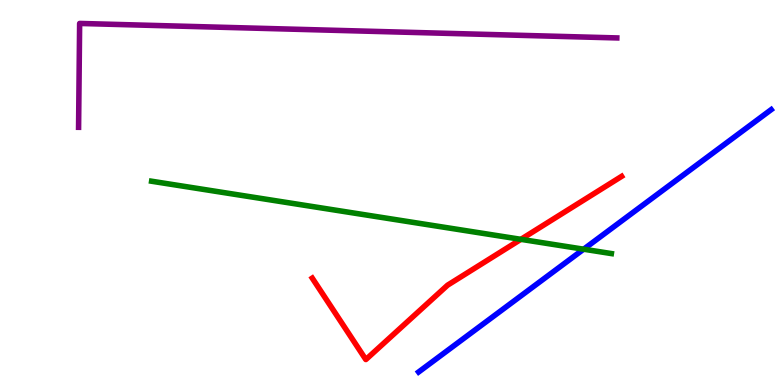[{'lines': ['blue', 'red'], 'intersections': []}, {'lines': ['green', 'red'], 'intersections': [{'x': 6.72, 'y': 3.78}]}, {'lines': ['purple', 'red'], 'intersections': []}, {'lines': ['blue', 'green'], 'intersections': [{'x': 7.53, 'y': 3.53}]}, {'lines': ['blue', 'purple'], 'intersections': []}, {'lines': ['green', 'purple'], 'intersections': []}]